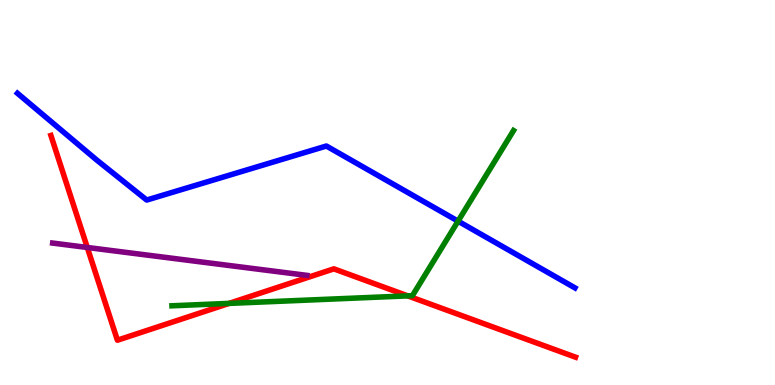[{'lines': ['blue', 'red'], 'intersections': []}, {'lines': ['green', 'red'], 'intersections': [{'x': 2.96, 'y': 2.12}, {'x': 5.26, 'y': 2.32}]}, {'lines': ['purple', 'red'], 'intersections': [{'x': 1.13, 'y': 3.57}]}, {'lines': ['blue', 'green'], 'intersections': [{'x': 5.91, 'y': 4.26}]}, {'lines': ['blue', 'purple'], 'intersections': []}, {'lines': ['green', 'purple'], 'intersections': []}]